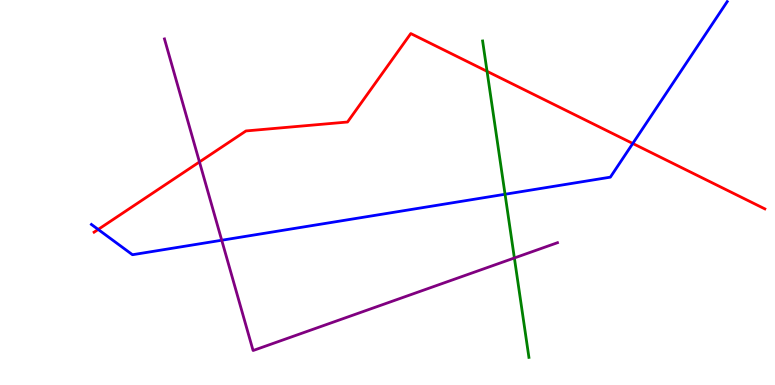[{'lines': ['blue', 'red'], 'intersections': [{'x': 1.27, 'y': 4.04}, {'x': 8.16, 'y': 6.27}]}, {'lines': ['green', 'red'], 'intersections': [{'x': 6.28, 'y': 8.15}]}, {'lines': ['purple', 'red'], 'intersections': [{'x': 2.57, 'y': 5.79}]}, {'lines': ['blue', 'green'], 'intersections': [{'x': 6.52, 'y': 4.95}]}, {'lines': ['blue', 'purple'], 'intersections': [{'x': 2.86, 'y': 3.76}]}, {'lines': ['green', 'purple'], 'intersections': [{'x': 6.64, 'y': 3.3}]}]